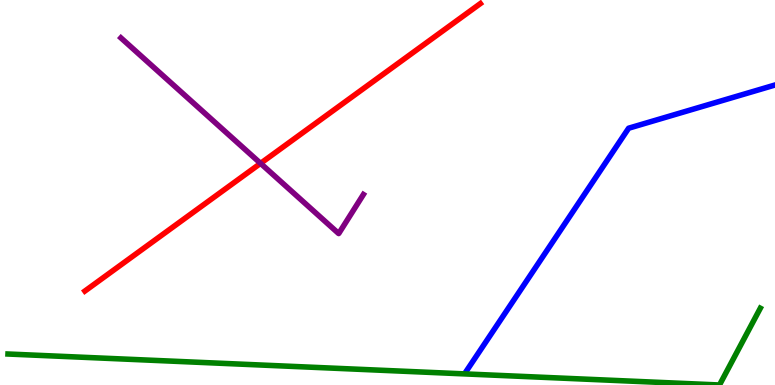[{'lines': ['blue', 'red'], 'intersections': []}, {'lines': ['green', 'red'], 'intersections': []}, {'lines': ['purple', 'red'], 'intersections': [{'x': 3.36, 'y': 5.76}]}, {'lines': ['blue', 'green'], 'intersections': []}, {'lines': ['blue', 'purple'], 'intersections': []}, {'lines': ['green', 'purple'], 'intersections': []}]